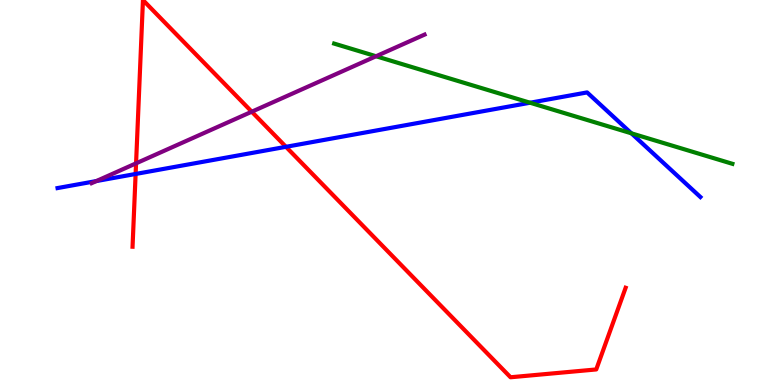[{'lines': ['blue', 'red'], 'intersections': [{'x': 1.75, 'y': 5.48}, {'x': 3.69, 'y': 6.19}]}, {'lines': ['green', 'red'], 'intersections': []}, {'lines': ['purple', 'red'], 'intersections': [{'x': 1.76, 'y': 5.76}, {'x': 3.25, 'y': 7.1}]}, {'lines': ['blue', 'green'], 'intersections': [{'x': 6.84, 'y': 7.33}, {'x': 8.15, 'y': 6.54}]}, {'lines': ['blue', 'purple'], 'intersections': [{'x': 1.24, 'y': 5.3}]}, {'lines': ['green', 'purple'], 'intersections': [{'x': 4.85, 'y': 8.54}]}]